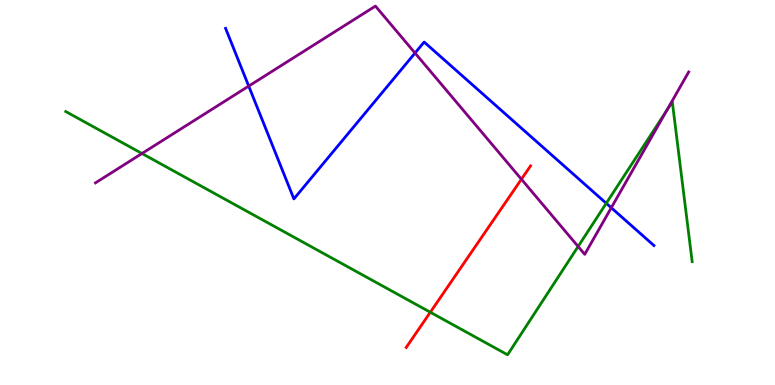[{'lines': ['blue', 'red'], 'intersections': []}, {'lines': ['green', 'red'], 'intersections': [{'x': 5.55, 'y': 1.89}]}, {'lines': ['purple', 'red'], 'intersections': [{'x': 6.73, 'y': 5.34}]}, {'lines': ['blue', 'green'], 'intersections': [{'x': 7.82, 'y': 4.72}]}, {'lines': ['blue', 'purple'], 'intersections': [{'x': 3.21, 'y': 7.76}, {'x': 5.36, 'y': 8.62}, {'x': 7.89, 'y': 4.6}]}, {'lines': ['green', 'purple'], 'intersections': [{'x': 1.83, 'y': 6.01}, {'x': 7.46, 'y': 3.6}, {'x': 8.6, 'y': 7.13}]}]